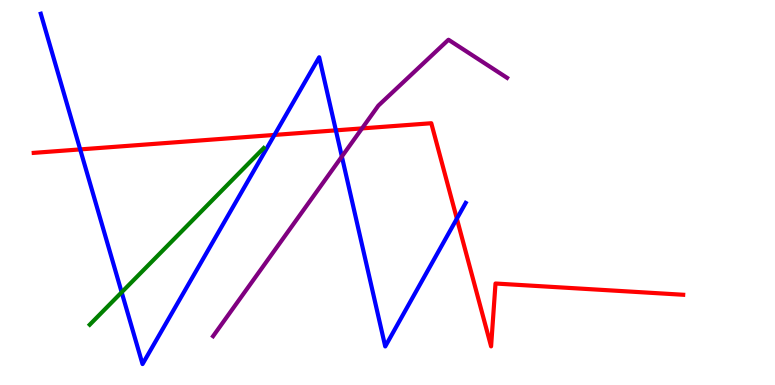[{'lines': ['blue', 'red'], 'intersections': [{'x': 1.03, 'y': 6.12}, {'x': 3.54, 'y': 6.5}, {'x': 4.33, 'y': 6.61}, {'x': 5.9, 'y': 4.32}]}, {'lines': ['green', 'red'], 'intersections': []}, {'lines': ['purple', 'red'], 'intersections': [{'x': 4.67, 'y': 6.66}]}, {'lines': ['blue', 'green'], 'intersections': [{'x': 1.57, 'y': 2.41}]}, {'lines': ['blue', 'purple'], 'intersections': [{'x': 4.41, 'y': 5.93}]}, {'lines': ['green', 'purple'], 'intersections': []}]